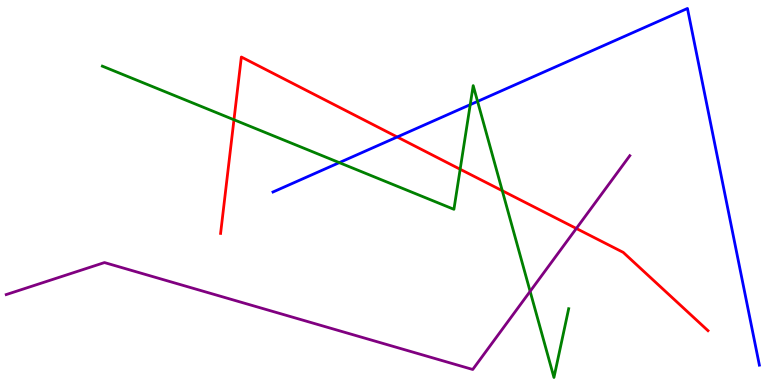[{'lines': ['blue', 'red'], 'intersections': [{'x': 5.13, 'y': 6.44}]}, {'lines': ['green', 'red'], 'intersections': [{'x': 3.02, 'y': 6.89}, {'x': 5.94, 'y': 5.6}, {'x': 6.48, 'y': 5.05}]}, {'lines': ['purple', 'red'], 'intersections': [{'x': 7.44, 'y': 4.07}]}, {'lines': ['blue', 'green'], 'intersections': [{'x': 4.38, 'y': 5.78}, {'x': 6.07, 'y': 7.28}, {'x': 6.16, 'y': 7.37}]}, {'lines': ['blue', 'purple'], 'intersections': []}, {'lines': ['green', 'purple'], 'intersections': [{'x': 6.84, 'y': 2.43}]}]